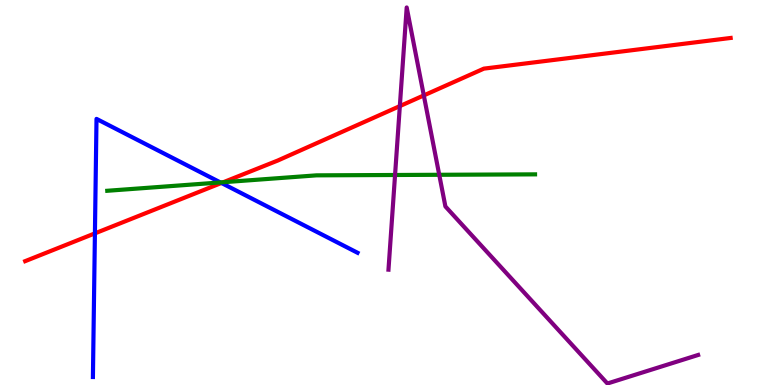[{'lines': ['blue', 'red'], 'intersections': [{'x': 1.22, 'y': 3.94}, {'x': 2.86, 'y': 5.25}]}, {'lines': ['green', 'red'], 'intersections': [{'x': 2.88, 'y': 5.27}]}, {'lines': ['purple', 'red'], 'intersections': [{'x': 5.16, 'y': 7.24}, {'x': 5.47, 'y': 7.52}]}, {'lines': ['blue', 'green'], 'intersections': [{'x': 2.84, 'y': 5.26}]}, {'lines': ['blue', 'purple'], 'intersections': []}, {'lines': ['green', 'purple'], 'intersections': [{'x': 5.1, 'y': 5.45}, {'x': 5.67, 'y': 5.46}]}]